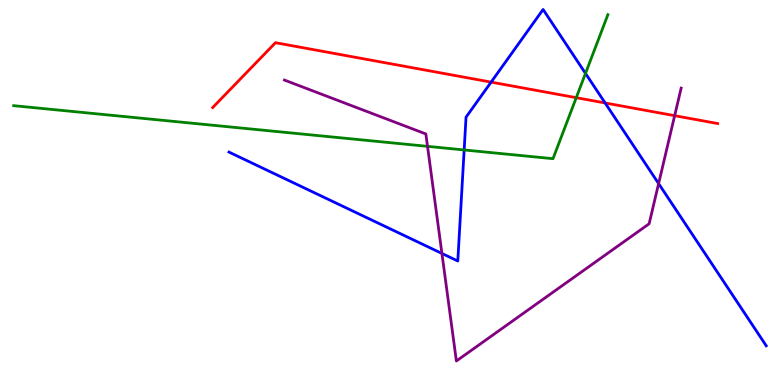[{'lines': ['blue', 'red'], 'intersections': [{'x': 6.34, 'y': 7.87}, {'x': 7.81, 'y': 7.33}]}, {'lines': ['green', 'red'], 'intersections': [{'x': 7.44, 'y': 7.46}]}, {'lines': ['purple', 'red'], 'intersections': [{'x': 8.71, 'y': 7.0}]}, {'lines': ['blue', 'green'], 'intersections': [{'x': 5.99, 'y': 6.11}, {'x': 7.55, 'y': 8.09}]}, {'lines': ['blue', 'purple'], 'intersections': [{'x': 5.7, 'y': 3.42}, {'x': 8.5, 'y': 5.23}]}, {'lines': ['green', 'purple'], 'intersections': [{'x': 5.52, 'y': 6.2}]}]